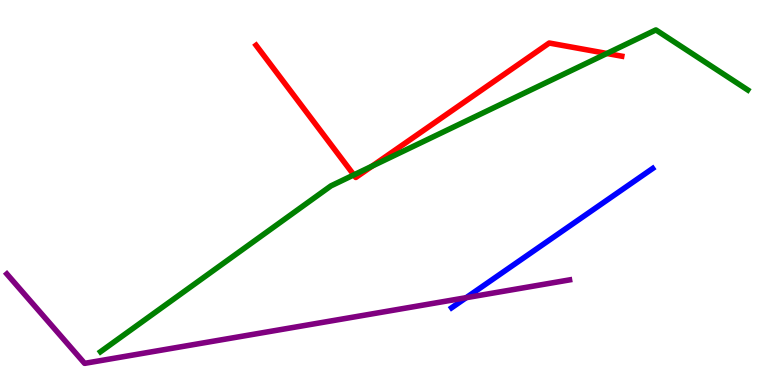[{'lines': ['blue', 'red'], 'intersections': []}, {'lines': ['green', 'red'], 'intersections': [{'x': 4.57, 'y': 5.46}, {'x': 4.8, 'y': 5.68}, {'x': 7.83, 'y': 8.61}]}, {'lines': ['purple', 'red'], 'intersections': []}, {'lines': ['blue', 'green'], 'intersections': []}, {'lines': ['blue', 'purple'], 'intersections': [{'x': 6.02, 'y': 2.27}]}, {'lines': ['green', 'purple'], 'intersections': []}]